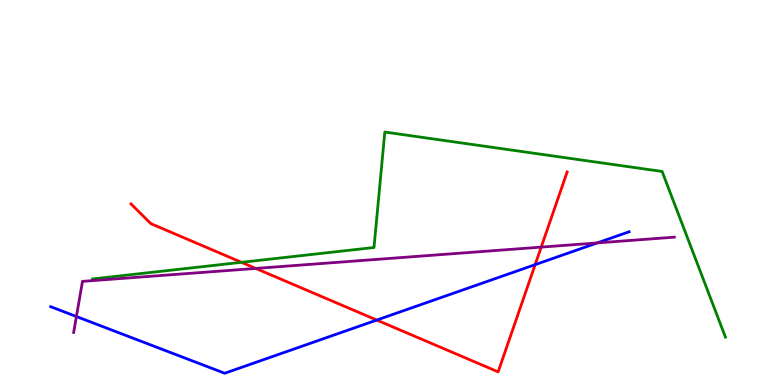[{'lines': ['blue', 'red'], 'intersections': [{'x': 4.86, 'y': 1.69}, {'x': 6.91, 'y': 3.13}]}, {'lines': ['green', 'red'], 'intersections': [{'x': 3.12, 'y': 3.19}]}, {'lines': ['purple', 'red'], 'intersections': [{'x': 3.3, 'y': 3.03}, {'x': 6.98, 'y': 3.58}]}, {'lines': ['blue', 'green'], 'intersections': []}, {'lines': ['blue', 'purple'], 'intersections': [{'x': 0.986, 'y': 1.78}, {'x': 7.71, 'y': 3.69}]}, {'lines': ['green', 'purple'], 'intersections': []}]